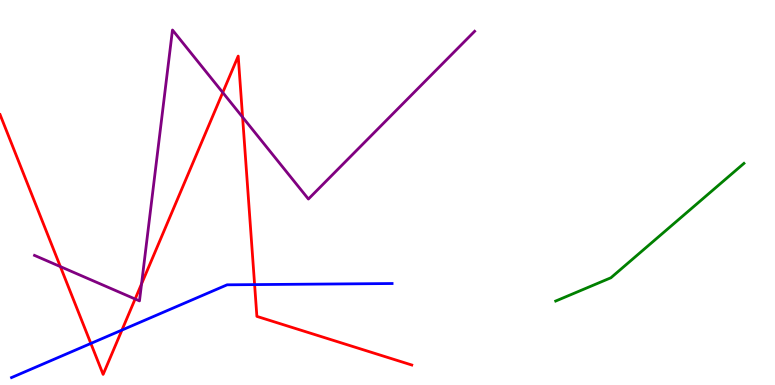[{'lines': ['blue', 'red'], 'intersections': [{'x': 1.17, 'y': 1.08}, {'x': 1.57, 'y': 1.43}, {'x': 3.29, 'y': 2.61}]}, {'lines': ['green', 'red'], 'intersections': []}, {'lines': ['purple', 'red'], 'intersections': [{'x': 0.779, 'y': 3.08}, {'x': 1.74, 'y': 2.23}, {'x': 1.83, 'y': 2.63}, {'x': 2.87, 'y': 7.6}, {'x': 3.13, 'y': 6.96}]}, {'lines': ['blue', 'green'], 'intersections': []}, {'lines': ['blue', 'purple'], 'intersections': []}, {'lines': ['green', 'purple'], 'intersections': []}]